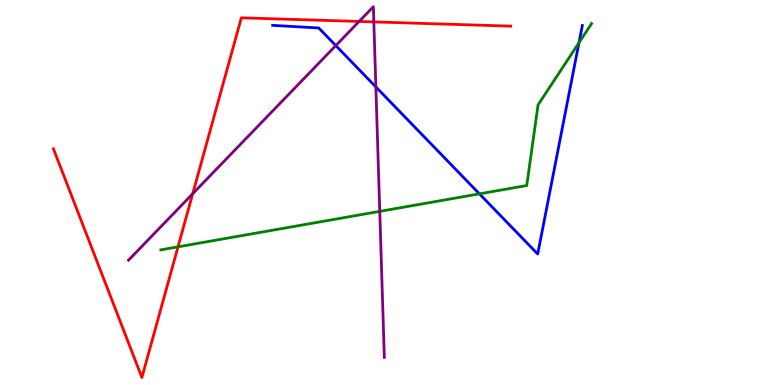[{'lines': ['blue', 'red'], 'intersections': []}, {'lines': ['green', 'red'], 'intersections': [{'x': 2.3, 'y': 3.59}]}, {'lines': ['purple', 'red'], 'intersections': [{'x': 2.49, 'y': 4.97}, {'x': 4.63, 'y': 9.44}, {'x': 4.82, 'y': 9.43}]}, {'lines': ['blue', 'green'], 'intersections': [{'x': 6.19, 'y': 4.97}, {'x': 7.47, 'y': 8.89}]}, {'lines': ['blue', 'purple'], 'intersections': [{'x': 4.33, 'y': 8.82}, {'x': 4.85, 'y': 7.74}]}, {'lines': ['green', 'purple'], 'intersections': [{'x': 4.9, 'y': 4.51}]}]